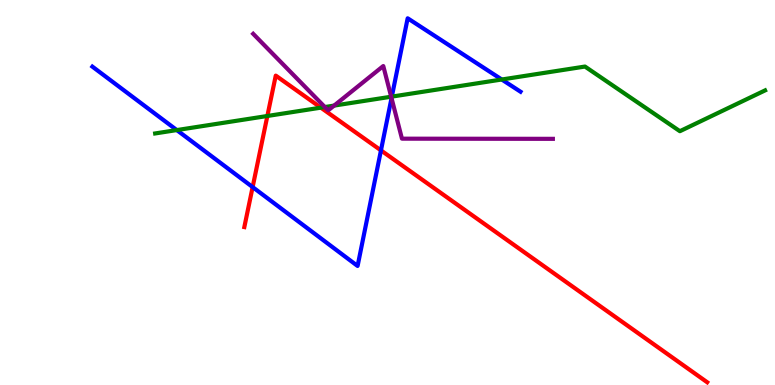[{'lines': ['blue', 'red'], 'intersections': [{'x': 3.26, 'y': 5.14}, {'x': 4.92, 'y': 6.09}]}, {'lines': ['green', 'red'], 'intersections': [{'x': 3.45, 'y': 6.99}, {'x': 4.14, 'y': 7.2}]}, {'lines': ['purple', 'red'], 'intersections': []}, {'lines': ['blue', 'green'], 'intersections': [{'x': 2.28, 'y': 6.62}, {'x': 5.06, 'y': 7.49}, {'x': 6.47, 'y': 7.94}]}, {'lines': ['blue', 'purple'], 'intersections': [{'x': 5.05, 'y': 7.45}]}, {'lines': ['green', 'purple'], 'intersections': [{'x': 4.19, 'y': 7.22}, {'x': 4.31, 'y': 7.26}, {'x': 5.05, 'y': 7.49}]}]